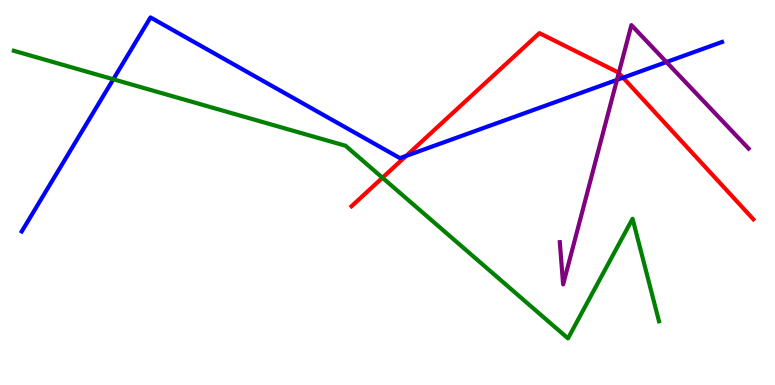[{'lines': ['blue', 'red'], 'intersections': [{'x': 5.24, 'y': 5.95}, {'x': 8.04, 'y': 7.98}]}, {'lines': ['green', 'red'], 'intersections': [{'x': 4.94, 'y': 5.38}]}, {'lines': ['purple', 'red'], 'intersections': [{'x': 7.98, 'y': 8.1}]}, {'lines': ['blue', 'green'], 'intersections': [{'x': 1.46, 'y': 7.94}]}, {'lines': ['blue', 'purple'], 'intersections': [{'x': 7.96, 'y': 7.93}, {'x': 8.6, 'y': 8.39}]}, {'lines': ['green', 'purple'], 'intersections': []}]